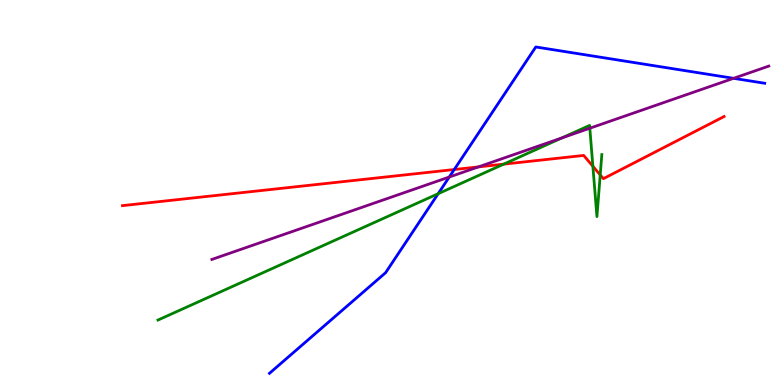[{'lines': ['blue', 'red'], 'intersections': [{'x': 5.86, 'y': 5.6}]}, {'lines': ['green', 'red'], 'intersections': [{'x': 6.5, 'y': 5.74}, {'x': 7.65, 'y': 5.68}, {'x': 7.74, 'y': 5.46}]}, {'lines': ['purple', 'red'], 'intersections': [{'x': 6.17, 'y': 5.67}]}, {'lines': ['blue', 'green'], 'intersections': [{'x': 5.65, 'y': 4.97}]}, {'lines': ['blue', 'purple'], 'intersections': [{'x': 5.8, 'y': 5.4}, {'x': 9.47, 'y': 7.97}]}, {'lines': ['green', 'purple'], 'intersections': [{'x': 7.25, 'y': 6.42}, {'x': 7.61, 'y': 6.67}]}]